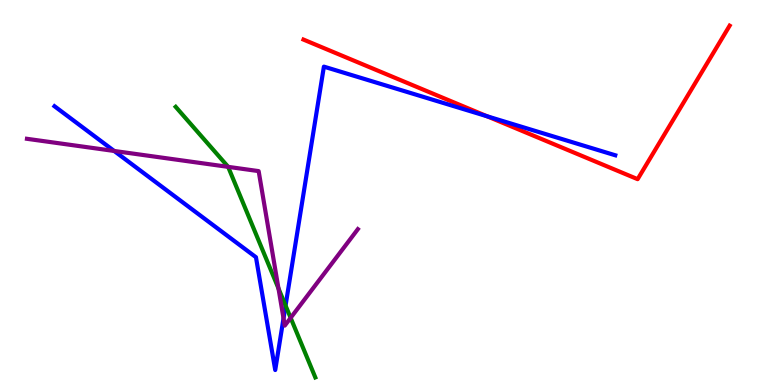[{'lines': ['blue', 'red'], 'intersections': [{'x': 6.29, 'y': 6.98}]}, {'lines': ['green', 'red'], 'intersections': []}, {'lines': ['purple', 'red'], 'intersections': []}, {'lines': ['blue', 'green'], 'intersections': [{'x': 3.68, 'y': 2.06}]}, {'lines': ['blue', 'purple'], 'intersections': [{'x': 1.47, 'y': 6.08}, {'x': 3.66, 'y': 1.73}]}, {'lines': ['green', 'purple'], 'intersections': [{'x': 2.94, 'y': 5.67}, {'x': 3.59, 'y': 2.51}, {'x': 3.75, 'y': 1.74}]}]